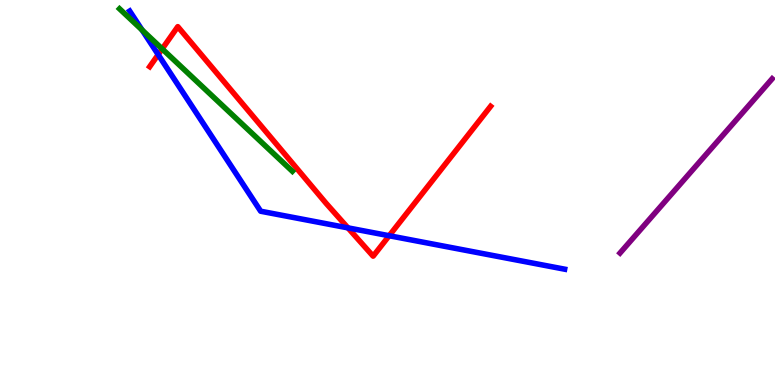[{'lines': ['blue', 'red'], 'intersections': [{'x': 2.04, 'y': 8.58}, {'x': 4.49, 'y': 4.08}, {'x': 5.02, 'y': 3.88}]}, {'lines': ['green', 'red'], 'intersections': [{'x': 2.09, 'y': 8.73}]}, {'lines': ['purple', 'red'], 'intersections': []}, {'lines': ['blue', 'green'], 'intersections': [{'x': 1.83, 'y': 9.22}]}, {'lines': ['blue', 'purple'], 'intersections': []}, {'lines': ['green', 'purple'], 'intersections': []}]